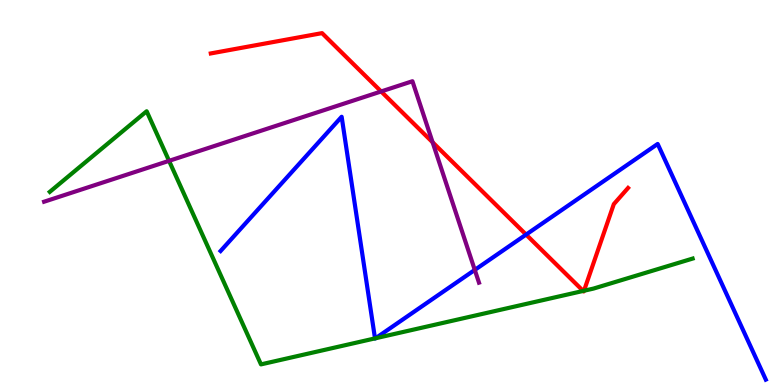[{'lines': ['blue', 'red'], 'intersections': [{'x': 6.79, 'y': 3.91}]}, {'lines': ['green', 'red'], 'intersections': [{'x': 7.52, 'y': 2.44}, {'x': 7.54, 'y': 2.45}]}, {'lines': ['purple', 'red'], 'intersections': [{'x': 4.92, 'y': 7.62}, {'x': 5.58, 'y': 6.3}]}, {'lines': ['blue', 'green'], 'intersections': [{'x': 4.84, 'y': 1.21}, {'x': 4.85, 'y': 1.21}]}, {'lines': ['blue', 'purple'], 'intersections': [{'x': 6.13, 'y': 2.99}]}, {'lines': ['green', 'purple'], 'intersections': [{'x': 2.18, 'y': 5.82}]}]